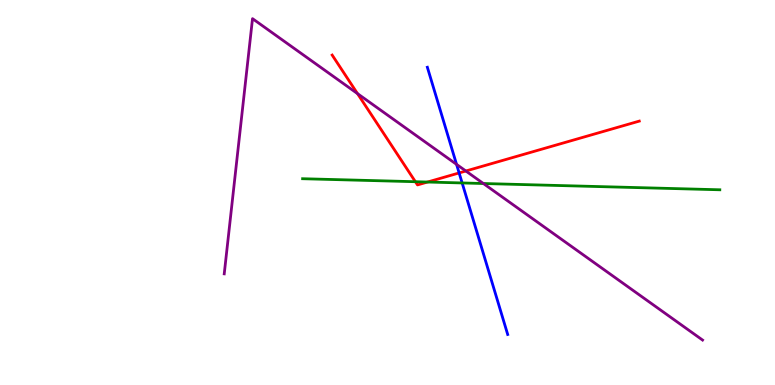[{'lines': ['blue', 'red'], 'intersections': [{'x': 5.92, 'y': 5.51}]}, {'lines': ['green', 'red'], 'intersections': [{'x': 5.36, 'y': 5.28}, {'x': 5.52, 'y': 5.27}]}, {'lines': ['purple', 'red'], 'intersections': [{'x': 4.61, 'y': 7.57}, {'x': 6.01, 'y': 5.56}]}, {'lines': ['blue', 'green'], 'intersections': [{'x': 5.96, 'y': 5.25}]}, {'lines': ['blue', 'purple'], 'intersections': [{'x': 5.89, 'y': 5.73}]}, {'lines': ['green', 'purple'], 'intersections': [{'x': 6.24, 'y': 5.23}]}]